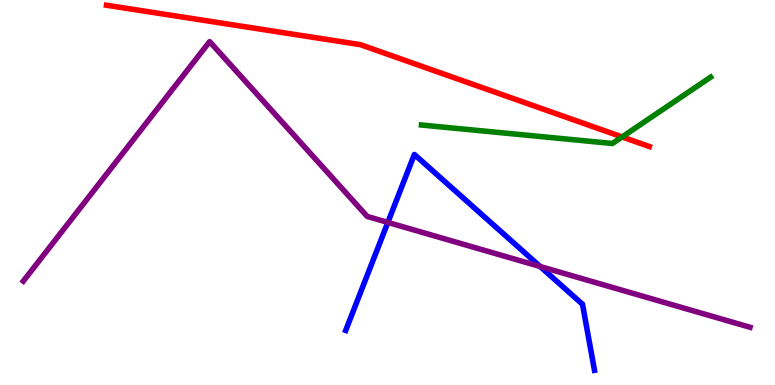[{'lines': ['blue', 'red'], 'intersections': []}, {'lines': ['green', 'red'], 'intersections': [{'x': 8.03, 'y': 6.44}]}, {'lines': ['purple', 'red'], 'intersections': []}, {'lines': ['blue', 'green'], 'intersections': []}, {'lines': ['blue', 'purple'], 'intersections': [{'x': 5.0, 'y': 4.22}, {'x': 6.97, 'y': 3.08}]}, {'lines': ['green', 'purple'], 'intersections': []}]